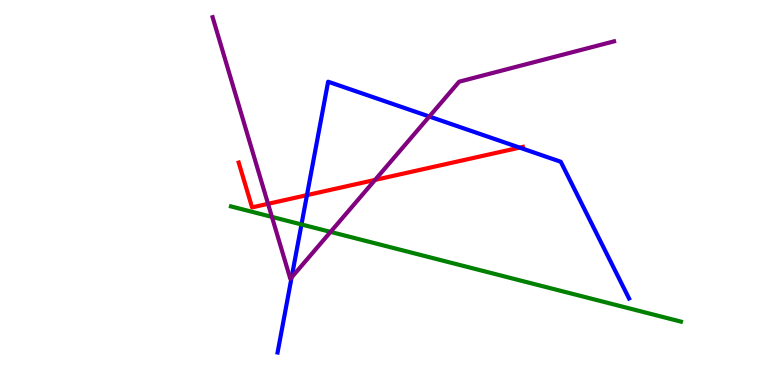[{'lines': ['blue', 'red'], 'intersections': [{'x': 3.96, 'y': 4.93}, {'x': 6.71, 'y': 6.17}]}, {'lines': ['green', 'red'], 'intersections': []}, {'lines': ['purple', 'red'], 'intersections': [{'x': 3.46, 'y': 4.71}, {'x': 4.84, 'y': 5.33}]}, {'lines': ['blue', 'green'], 'intersections': [{'x': 3.89, 'y': 4.17}]}, {'lines': ['blue', 'purple'], 'intersections': [{'x': 3.76, 'y': 2.79}, {'x': 5.54, 'y': 6.97}]}, {'lines': ['green', 'purple'], 'intersections': [{'x': 3.51, 'y': 4.37}, {'x': 4.27, 'y': 3.98}]}]